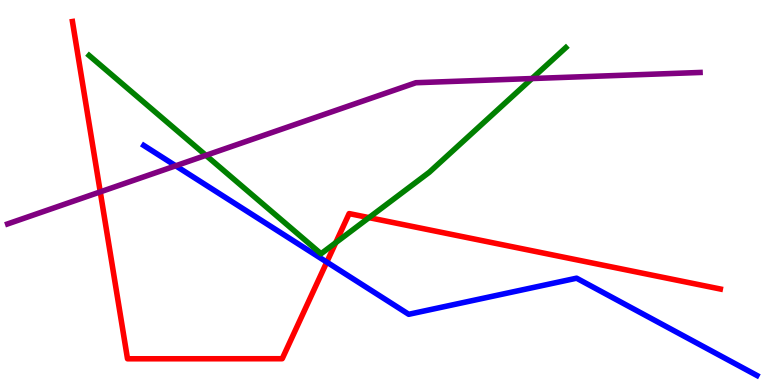[{'lines': ['blue', 'red'], 'intersections': [{'x': 4.22, 'y': 3.19}]}, {'lines': ['green', 'red'], 'intersections': [{'x': 4.33, 'y': 3.7}, {'x': 4.76, 'y': 4.35}]}, {'lines': ['purple', 'red'], 'intersections': [{'x': 1.29, 'y': 5.02}]}, {'lines': ['blue', 'green'], 'intersections': []}, {'lines': ['blue', 'purple'], 'intersections': [{'x': 2.27, 'y': 5.69}]}, {'lines': ['green', 'purple'], 'intersections': [{'x': 2.66, 'y': 5.97}, {'x': 6.86, 'y': 7.96}]}]